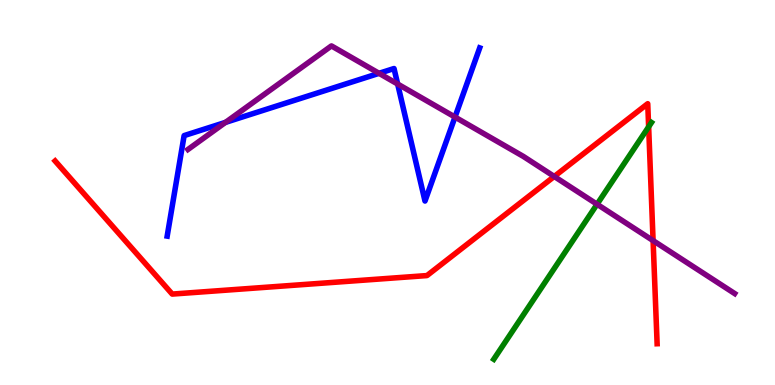[{'lines': ['blue', 'red'], 'intersections': []}, {'lines': ['green', 'red'], 'intersections': [{'x': 8.37, 'y': 6.71}]}, {'lines': ['purple', 'red'], 'intersections': [{'x': 7.15, 'y': 5.42}, {'x': 8.43, 'y': 3.75}]}, {'lines': ['blue', 'green'], 'intersections': []}, {'lines': ['blue', 'purple'], 'intersections': [{'x': 2.91, 'y': 6.82}, {'x': 4.89, 'y': 8.1}, {'x': 5.13, 'y': 7.82}, {'x': 5.87, 'y': 6.96}]}, {'lines': ['green', 'purple'], 'intersections': [{'x': 7.7, 'y': 4.69}]}]